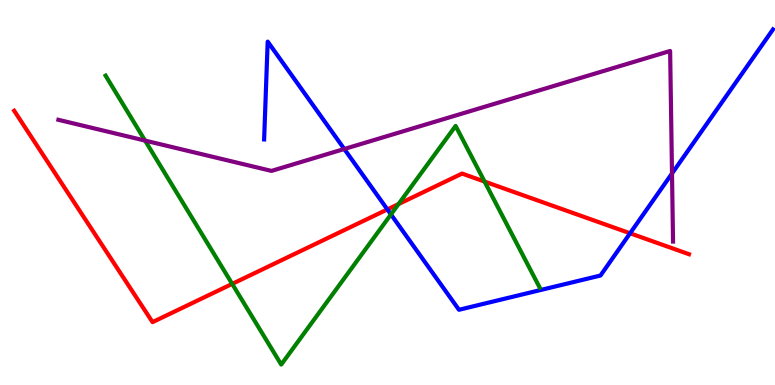[{'lines': ['blue', 'red'], 'intersections': [{'x': 5.0, 'y': 4.56}, {'x': 8.13, 'y': 3.94}]}, {'lines': ['green', 'red'], 'intersections': [{'x': 3.0, 'y': 2.63}, {'x': 5.14, 'y': 4.7}, {'x': 6.25, 'y': 5.28}]}, {'lines': ['purple', 'red'], 'intersections': []}, {'lines': ['blue', 'green'], 'intersections': [{'x': 5.04, 'y': 4.43}]}, {'lines': ['blue', 'purple'], 'intersections': [{'x': 4.44, 'y': 6.13}, {'x': 8.67, 'y': 5.49}]}, {'lines': ['green', 'purple'], 'intersections': [{'x': 1.87, 'y': 6.35}]}]